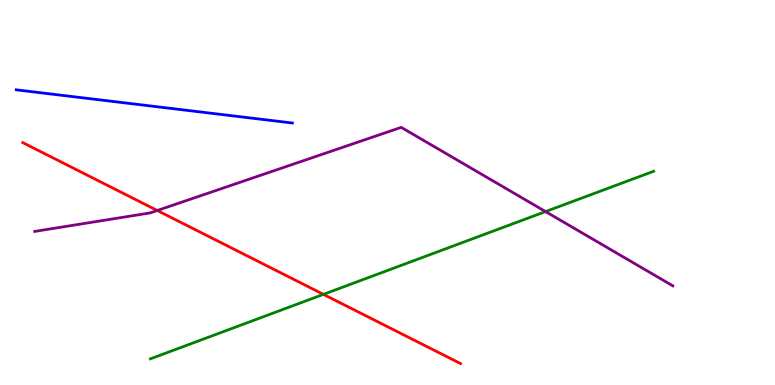[{'lines': ['blue', 'red'], 'intersections': []}, {'lines': ['green', 'red'], 'intersections': [{'x': 4.17, 'y': 2.35}]}, {'lines': ['purple', 'red'], 'intersections': [{'x': 2.03, 'y': 4.53}]}, {'lines': ['blue', 'green'], 'intersections': []}, {'lines': ['blue', 'purple'], 'intersections': []}, {'lines': ['green', 'purple'], 'intersections': [{'x': 7.04, 'y': 4.5}]}]